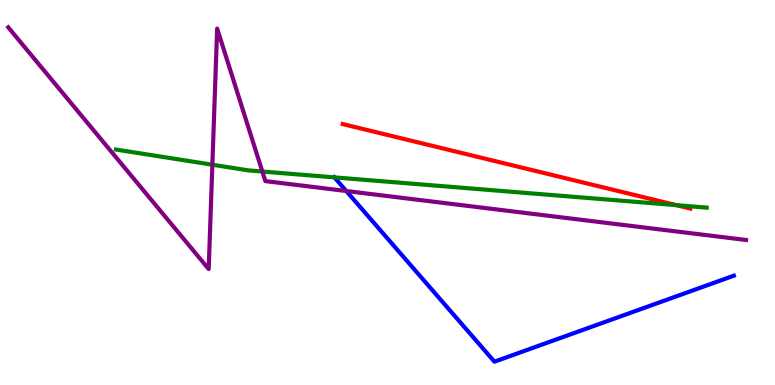[{'lines': ['blue', 'red'], 'intersections': []}, {'lines': ['green', 'red'], 'intersections': [{'x': 8.73, 'y': 4.67}]}, {'lines': ['purple', 'red'], 'intersections': []}, {'lines': ['blue', 'green'], 'intersections': [{'x': 4.32, 'y': 5.39}]}, {'lines': ['blue', 'purple'], 'intersections': [{'x': 4.47, 'y': 5.04}]}, {'lines': ['green', 'purple'], 'intersections': [{'x': 2.74, 'y': 5.72}, {'x': 3.39, 'y': 5.54}]}]